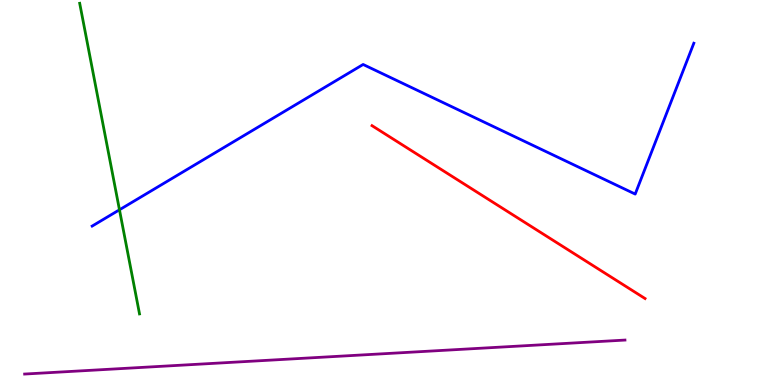[{'lines': ['blue', 'red'], 'intersections': []}, {'lines': ['green', 'red'], 'intersections': []}, {'lines': ['purple', 'red'], 'intersections': []}, {'lines': ['blue', 'green'], 'intersections': [{'x': 1.54, 'y': 4.55}]}, {'lines': ['blue', 'purple'], 'intersections': []}, {'lines': ['green', 'purple'], 'intersections': []}]